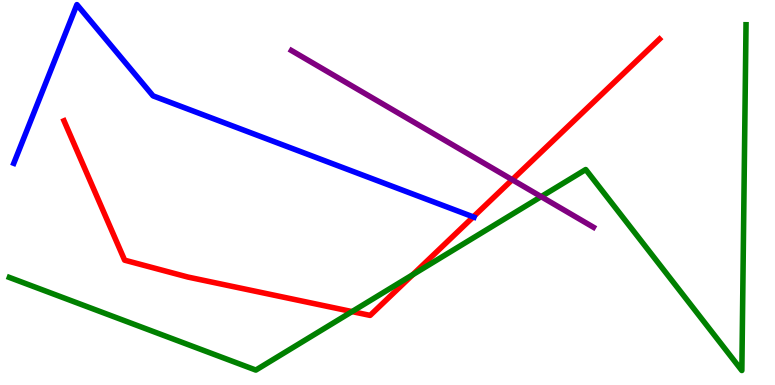[{'lines': ['blue', 'red'], 'intersections': [{'x': 6.11, 'y': 4.37}]}, {'lines': ['green', 'red'], 'intersections': [{'x': 4.54, 'y': 1.91}, {'x': 5.33, 'y': 2.87}]}, {'lines': ['purple', 'red'], 'intersections': [{'x': 6.61, 'y': 5.33}]}, {'lines': ['blue', 'green'], 'intersections': []}, {'lines': ['blue', 'purple'], 'intersections': []}, {'lines': ['green', 'purple'], 'intersections': [{'x': 6.98, 'y': 4.89}]}]